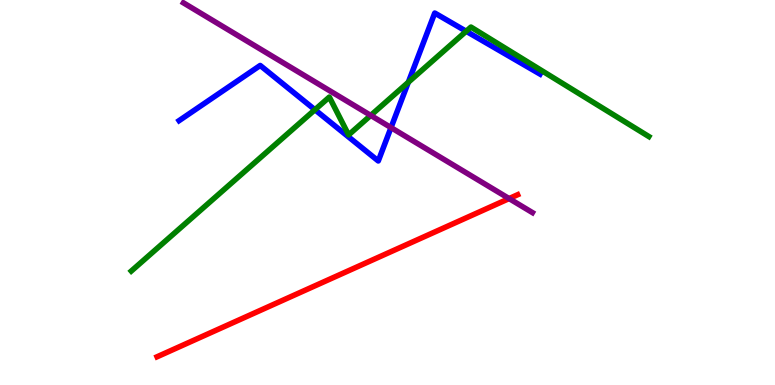[{'lines': ['blue', 'red'], 'intersections': []}, {'lines': ['green', 'red'], 'intersections': []}, {'lines': ['purple', 'red'], 'intersections': [{'x': 6.57, 'y': 4.84}]}, {'lines': ['blue', 'green'], 'intersections': [{'x': 4.06, 'y': 7.15}, {'x': 5.27, 'y': 7.86}, {'x': 6.02, 'y': 9.19}]}, {'lines': ['blue', 'purple'], 'intersections': [{'x': 5.05, 'y': 6.69}]}, {'lines': ['green', 'purple'], 'intersections': [{'x': 4.78, 'y': 7.0}]}]